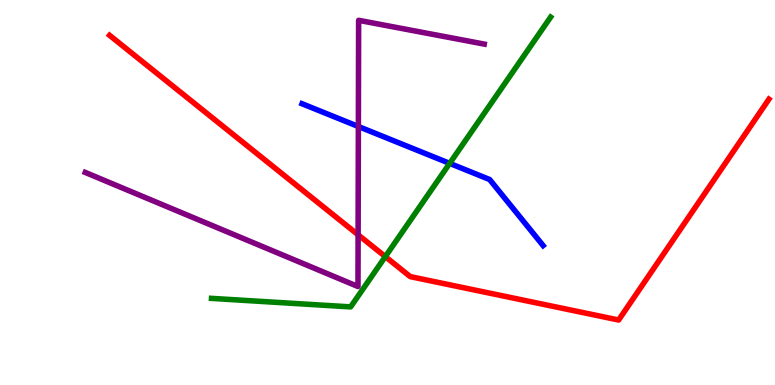[{'lines': ['blue', 'red'], 'intersections': []}, {'lines': ['green', 'red'], 'intersections': [{'x': 4.97, 'y': 3.33}]}, {'lines': ['purple', 'red'], 'intersections': [{'x': 4.62, 'y': 3.9}]}, {'lines': ['blue', 'green'], 'intersections': [{'x': 5.8, 'y': 5.76}]}, {'lines': ['blue', 'purple'], 'intersections': [{'x': 4.62, 'y': 6.71}]}, {'lines': ['green', 'purple'], 'intersections': []}]